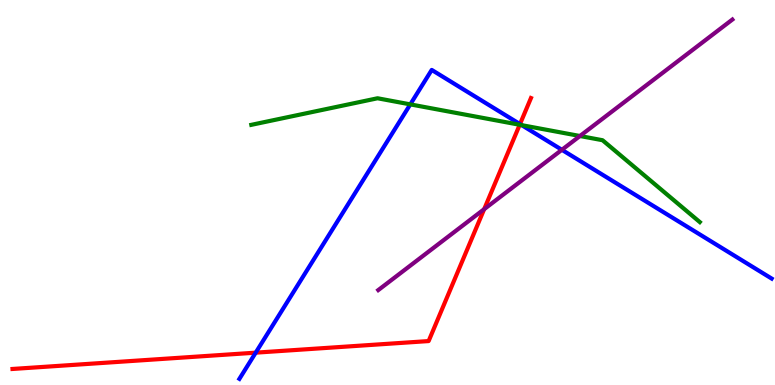[{'lines': ['blue', 'red'], 'intersections': [{'x': 3.3, 'y': 0.84}, {'x': 6.71, 'y': 6.78}]}, {'lines': ['green', 'red'], 'intersections': [{'x': 6.71, 'y': 6.76}]}, {'lines': ['purple', 'red'], 'intersections': [{'x': 6.25, 'y': 4.57}]}, {'lines': ['blue', 'green'], 'intersections': [{'x': 5.29, 'y': 7.29}, {'x': 6.73, 'y': 6.75}]}, {'lines': ['blue', 'purple'], 'intersections': [{'x': 7.25, 'y': 6.11}]}, {'lines': ['green', 'purple'], 'intersections': [{'x': 7.48, 'y': 6.47}]}]